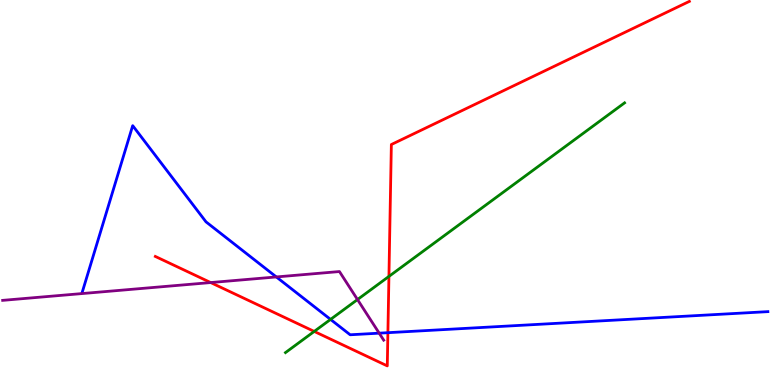[{'lines': ['blue', 'red'], 'intersections': [{'x': 5.01, 'y': 1.36}]}, {'lines': ['green', 'red'], 'intersections': [{'x': 4.05, 'y': 1.39}, {'x': 5.02, 'y': 2.82}]}, {'lines': ['purple', 'red'], 'intersections': [{'x': 2.72, 'y': 2.66}]}, {'lines': ['blue', 'green'], 'intersections': [{'x': 4.27, 'y': 1.7}]}, {'lines': ['blue', 'purple'], 'intersections': [{'x': 3.57, 'y': 2.81}, {'x': 4.89, 'y': 1.35}]}, {'lines': ['green', 'purple'], 'intersections': [{'x': 4.61, 'y': 2.22}]}]